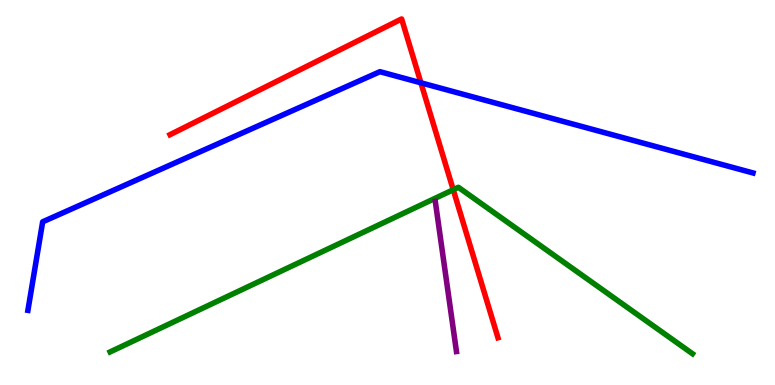[{'lines': ['blue', 'red'], 'intersections': [{'x': 5.43, 'y': 7.85}]}, {'lines': ['green', 'red'], 'intersections': [{'x': 5.85, 'y': 5.07}]}, {'lines': ['purple', 'red'], 'intersections': []}, {'lines': ['blue', 'green'], 'intersections': []}, {'lines': ['blue', 'purple'], 'intersections': []}, {'lines': ['green', 'purple'], 'intersections': []}]